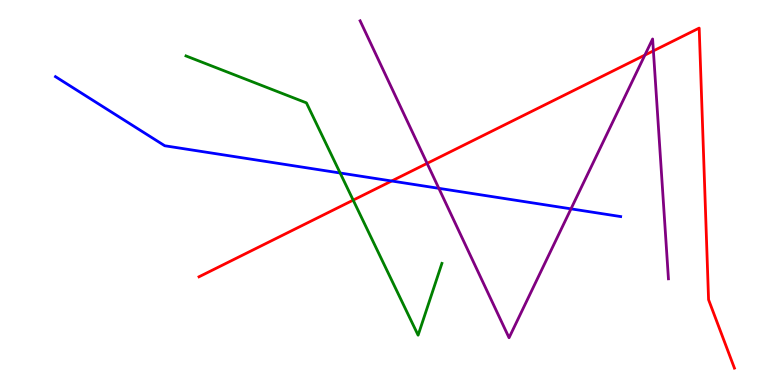[{'lines': ['blue', 'red'], 'intersections': [{'x': 5.05, 'y': 5.3}]}, {'lines': ['green', 'red'], 'intersections': [{'x': 4.56, 'y': 4.8}]}, {'lines': ['purple', 'red'], 'intersections': [{'x': 5.51, 'y': 5.76}, {'x': 8.32, 'y': 8.57}, {'x': 8.43, 'y': 8.68}]}, {'lines': ['blue', 'green'], 'intersections': [{'x': 4.39, 'y': 5.51}]}, {'lines': ['blue', 'purple'], 'intersections': [{'x': 5.66, 'y': 5.11}, {'x': 7.37, 'y': 4.58}]}, {'lines': ['green', 'purple'], 'intersections': []}]